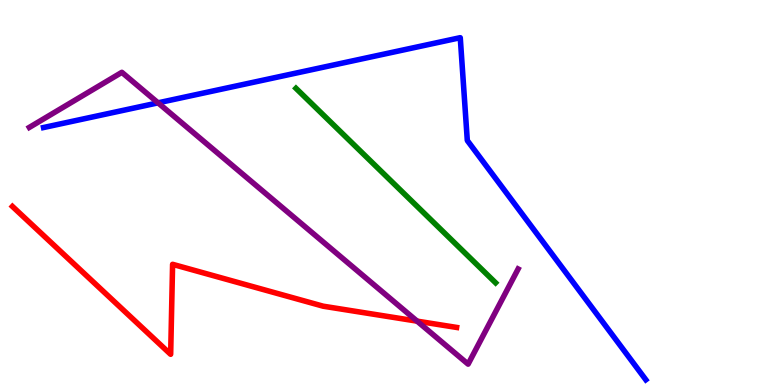[{'lines': ['blue', 'red'], 'intersections': []}, {'lines': ['green', 'red'], 'intersections': []}, {'lines': ['purple', 'red'], 'intersections': [{'x': 5.38, 'y': 1.66}]}, {'lines': ['blue', 'green'], 'intersections': []}, {'lines': ['blue', 'purple'], 'intersections': [{'x': 2.04, 'y': 7.33}]}, {'lines': ['green', 'purple'], 'intersections': []}]